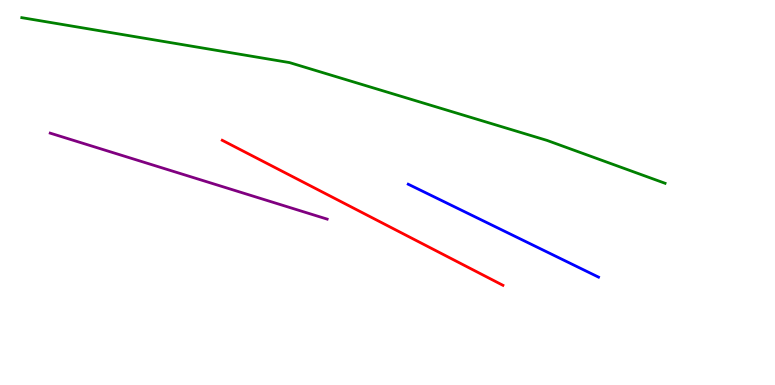[{'lines': ['blue', 'red'], 'intersections': []}, {'lines': ['green', 'red'], 'intersections': []}, {'lines': ['purple', 'red'], 'intersections': []}, {'lines': ['blue', 'green'], 'intersections': []}, {'lines': ['blue', 'purple'], 'intersections': []}, {'lines': ['green', 'purple'], 'intersections': []}]